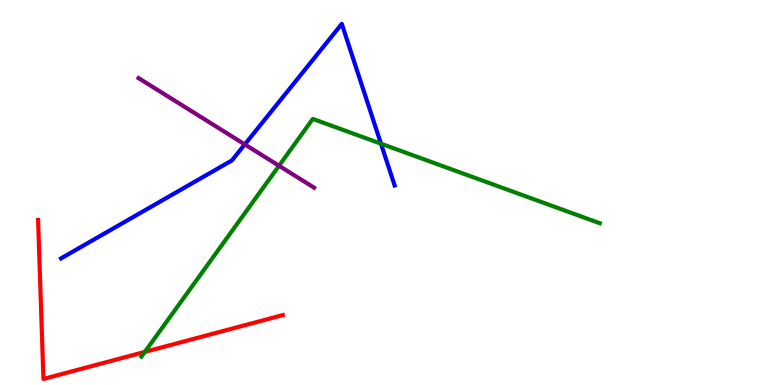[{'lines': ['blue', 'red'], 'intersections': []}, {'lines': ['green', 'red'], 'intersections': [{'x': 1.87, 'y': 0.86}]}, {'lines': ['purple', 'red'], 'intersections': []}, {'lines': ['blue', 'green'], 'intersections': [{'x': 4.92, 'y': 6.27}]}, {'lines': ['blue', 'purple'], 'intersections': [{'x': 3.16, 'y': 6.25}]}, {'lines': ['green', 'purple'], 'intersections': [{'x': 3.6, 'y': 5.69}]}]